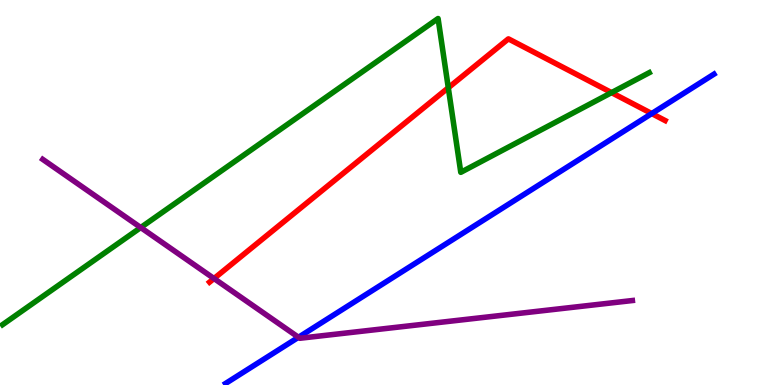[{'lines': ['blue', 'red'], 'intersections': [{'x': 8.41, 'y': 7.05}]}, {'lines': ['green', 'red'], 'intersections': [{'x': 5.78, 'y': 7.72}, {'x': 7.89, 'y': 7.59}]}, {'lines': ['purple', 'red'], 'intersections': [{'x': 2.76, 'y': 2.77}]}, {'lines': ['blue', 'green'], 'intersections': []}, {'lines': ['blue', 'purple'], 'intersections': [{'x': 3.85, 'y': 1.24}]}, {'lines': ['green', 'purple'], 'intersections': [{'x': 1.82, 'y': 4.09}]}]